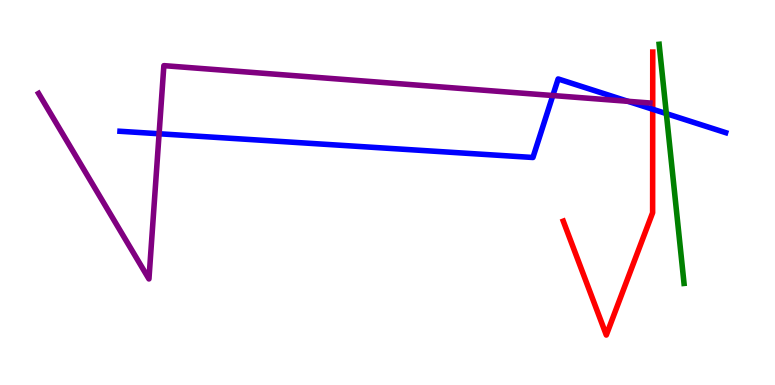[{'lines': ['blue', 'red'], 'intersections': [{'x': 8.42, 'y': 7.16}]}, {'lines': ['green', 'red'], 'intersections': []}, {'lines': ['purple', 'red'], 'intersections': []}, {'lines': ['blue', 'green'], 'intersections': [{'x': 8.6, 'y': 7.05}]}, {'lines': ['blue', 'purple'], 'intersections': [{'x': 2.05, 'y': 6.53}, {'x': 7.13, 'y': 7.52}, {'x': 8.1, 'y': 7.37}]}, {'lines': ['green', 'purple'], 'intersections': []}]